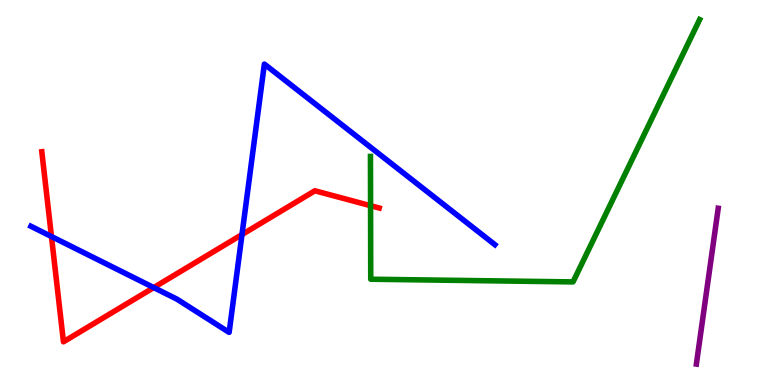[{'lines': ['blue', 'red'], 'intersections': [{'x': 0.664, 'y': 3.86}, {'x': 1.98, 'y': 2.53}, {'x': 3.12, 'y': 3.91}]}, {'lines': ['green', 'red'], 'intersections': [{'x': 4.78, 'y': 4.66}]}, {'lines': ['purple', 'red'], 'intersections': []}, {'lines': ['blue', 'green'], 'intersections': []}, {'lines': ['blue', 'purple'], 'intersections': []}, {'lines': ['green', 'purple'], 'intersections': []}]